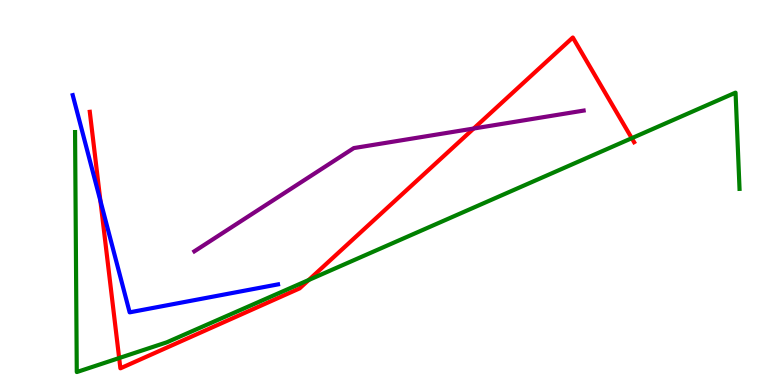[{'lines': ['blue', 'red'], 'intersections': [{'x': 1.3, 'y': 4.79}]}, {'lines': ['green', 'red'], 'intersections': [{'x': 1.54, 'y': 0.7}, {'x': 3.98, 'y': 2.73}, {'x': 8.15, 'y': 6.41}]}, {'lines': ['purple', 'red'], 'intersections': [{'x': 6.11, 'y': 6.66}]}, {'lines': ['blue', 'green'], 'intersections': []}, {'lines': ['blue', 'purple'], 'intersections': []}, {'lines': ['green', 'purple'], 'intersections': []}]